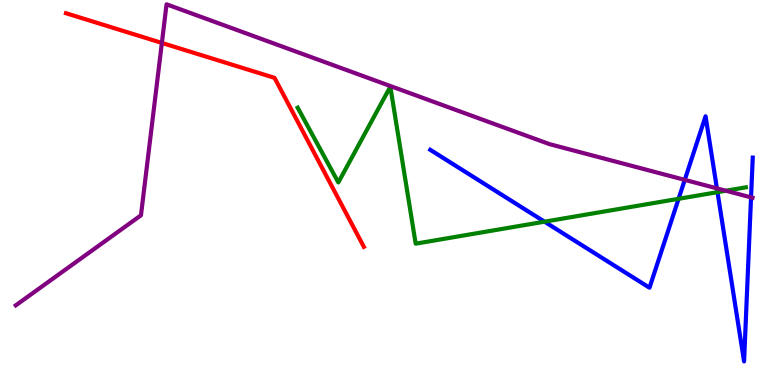[{'lines': ['blue', 'red'], 'intersections': []}, {'lines': ['green', 'red'], 'intersections': []}, {'lines': ['purple', 'red'], 'intersections': [{'x': 2.09, 'y': 8.88}]}, {'lines': ['blue', 'green'], 'intersections': [{'x': 7.03, 'y': 4.24}, {'x': 8.76, 'y': 4.84}, {'x': 9.26, 'y': 5.01}]}, {'lines': ['blue', 'purple'], 'intersections': [{'x': 8.84, 'y': 5.33}, {'x': 9.25, 'y': 5.11}, {'x': 9.69, 'y': 4.87}]}, {'lines': ['green', 'purple'], 'intersections': [{'x': 9.37, 'y': 5.05}]}]